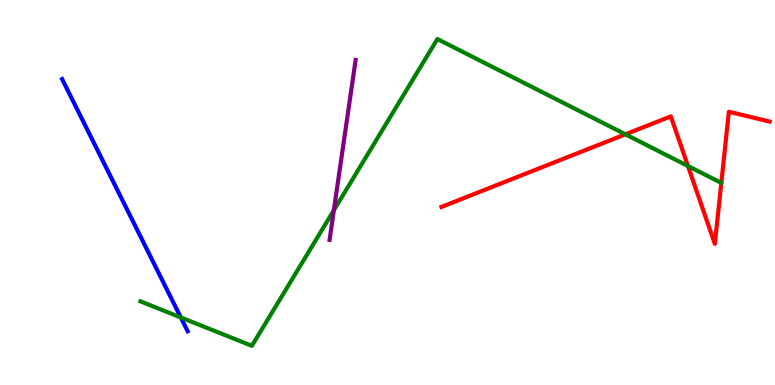[{'lines': ['blue', 'red'], 'intersections': []}, {'lines': ['green', 'red'], 'intersections': [{'x': 8.07, 'y': 6.51}, {'x': 8.88, 'y': 5.69}]}, {'lines': ['purple', 'red'], 'intersections': []}, {'lines': ['blue', 'green'], 'intersections': [{'x': 2.33, 'y': 1.75}]}, {'lines': ['blue', 'purple'], 'intersections': []}, {'lines': ['green', 'purple'], 'intersections': [{'x': 4.31, 'y': 4.54}]}]